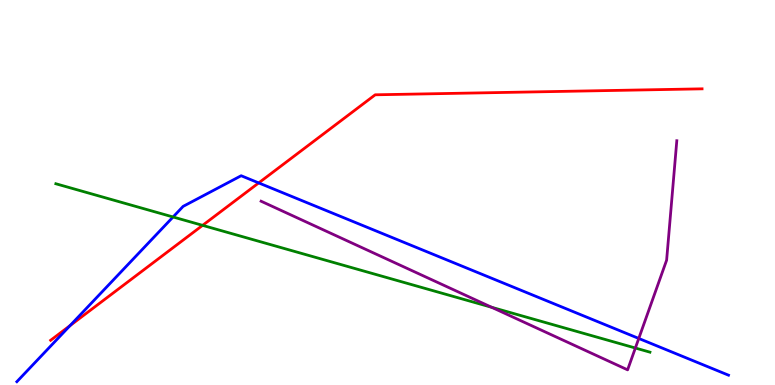[{'lines': ['blue', 'red'], 'intersections': [{'x': 0.904, 'y': 1.54}, {'x': 3.34, 'y': 5.25}]}, {'lines': ['green', 'red'], 'intersections': [{'x': 2.61, 'y': 4.15}]}, {'lines': ['purple', 'red'], 'intersections': []}, {'lines': ['blue', 'green'], 'intersections': [{'x': 2.23, 'y': 4.36}]}, {'lines': ['blue', 'purple'], 'intersections': [{'x': 8.24, 'y': 1.21}]}, {'lines': ['green', 'purple'], 'intersections': [{'x': 6.34, 'y': 2.02}, {'x': 8.2, 'y': 0.96}]}]